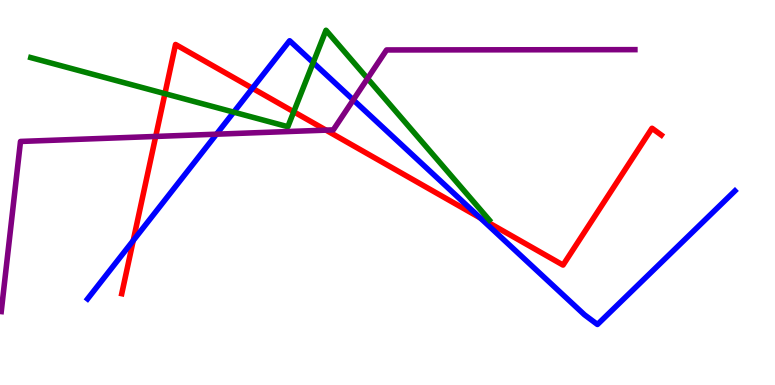[{'lines': ['blue', 'red'], 'intersections': [{'x': 1.72, 'y': 3.75}, {'x': 3.26, 'y': 7.71}, {'x': 6.2, 'y': 4.34}]}, {'lines': ['green', 'red'], 'intersections': [{'x': 2.13, 'y': 7.57}, {'x': 3.79, 'y': 7.1}]}, {'lines': ['purple', 'red'], 'intersections': [{'x': 2.01, 'y': 6.46}, {'x': 4.21, 'y': 6.62}]}, {'lines': ['blue', 'green'], 'intersections': [{'x': 3.02, 'y': 7.09}, {'x': 4.04, 'y': 8.37}]}, {'lines': ['blue', 'purple'], 'intersections': [{'x': 2.79, 'y': 6.51}, {'x': 4.56, 'y': 7.41}]}, {'lines': ['green', 'purple'], 'intersections': [{'x': 4.74, 'y': 7.96}]}]